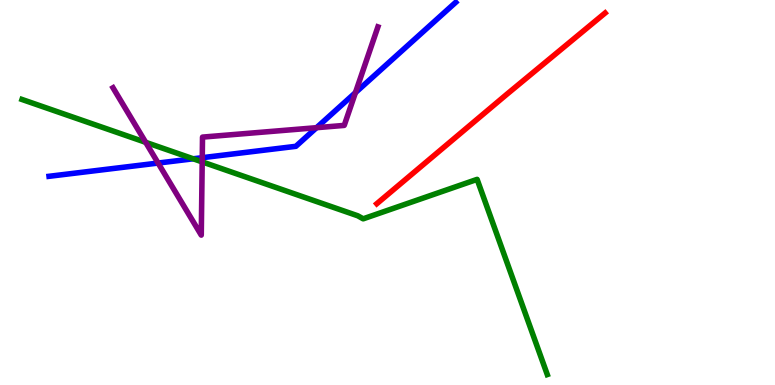[{'lines': ['blue', 'red'], 'intersections': []}, {'lines': ['green', 'red'], 'intersections': []}, {'lines': ['purple', 'red'], 'intersections': []}, {'lines': ['blue', 'green'], 'intersections': [{'x': 2.49, 'y': 5.88}]}, {'lines': ['blue', 'purple'], 'intersections': [{'x': 2.04, 'y': 5.76}, {'x': 2.61, 'y': 5.9}, {'x': 4.08, 'y': 6.68}, {'x': 4.59, 'y': 7.59}]}, {'lines': ['green', 'purple'], 'intersections': [{'x': 1.88, 'y': 6.3}, {'x': 2.61, 'y': 5.79}]}]